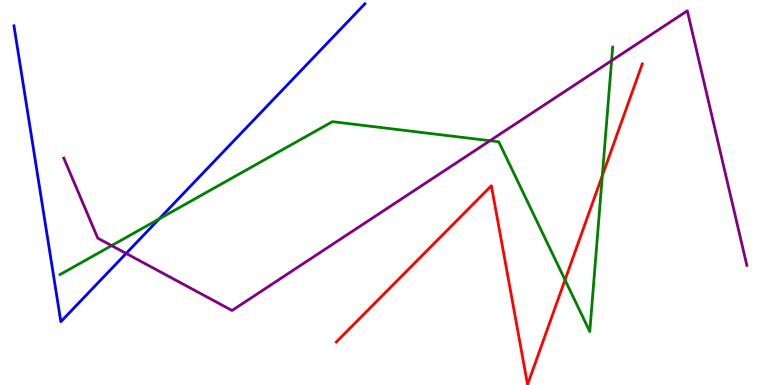[{'lines': ['blue', 'red'], 'intersections': []}, {'lines': ['green', 'red'], 'intersections': [{'x': 7.29, 'y': 2.73}, {'x': 7.77, 'y': 5.44}]}, {'lines': ['purple', 'red'], 'intersections': []}, {'lines': ['blue', 'green'], 'intersections': [{'x': 2.05, 'y': 4.31}]}, {'lines': ['blue', 'purple'], 'intersections': [{'x': 1.63, 'y': 3.42}]}, {'lines': ['green', 'purple'], 'intersections': [{'x': 1.44, 'y': 3.62}, {'x': 6.32, 'y': 6.34}, {'x': 7.89, 'y': 8.42}]}]